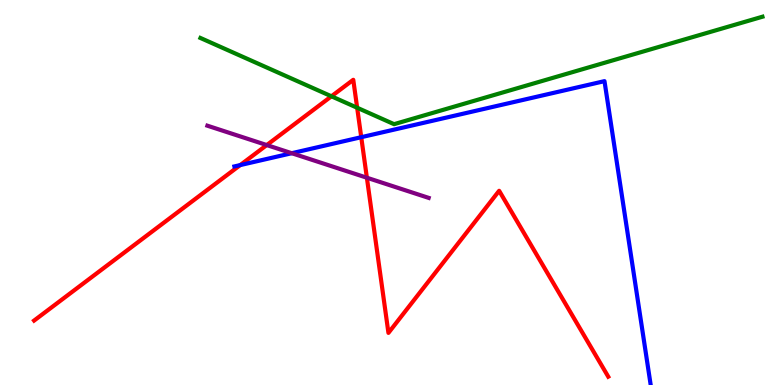[{'lines': ['blue', 'red'], 'intersections': [{'x': 3.1, 'y': 5.71}, {'x': 4.66, 'y': 6.44}]}, {'lines': ['green', 'red'], 'intersections': [{'x': 4.28, 'y': 7.5}, {'x': 4.61, 'y': 7.2}]}, {'lines': ['purple', 'red'], 'intersections': [{'x': 3.44, 'y': 6.23}, {'x': 4.73, 'y': 5.38}]}, {'lines': ['blue', 'green'], 'intersections': []}, {'lines': ['blue', 'purple'], 'intersections': [{'x': 3.76, 'y': 6.02}]}, {'lines': ['green', 'purple'], 'intersections': []}]